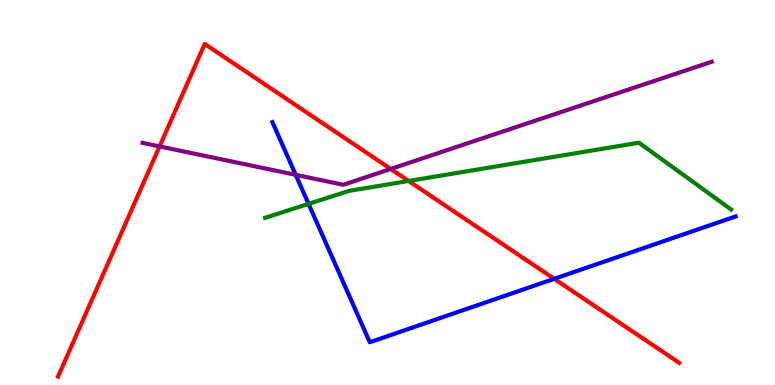[{'lines': ['blue', 'red'], 'intersections': [{'x': 7.15, 'y': 2.76}]}, {'lines': ['green', 'red'], 'intersections': [{'x': 5.27, 'y': 5.3}]}, {'lines': ['purple', 'red'], 'intersections': [{'x': 2.06, 'y': 6.2}, {'x': 5.04, 'y': 5.61}]}, {'lines': ['blue', 'green'], 'intersections': [{'x': 3.98, 'y': 4.7}]}, {'lines': ['blue', 'purple'], 'intersections': [{'x': 3.82, 'y': 5.46}]}, {'lines': ['green', 'purple'], 'intersections': []}]